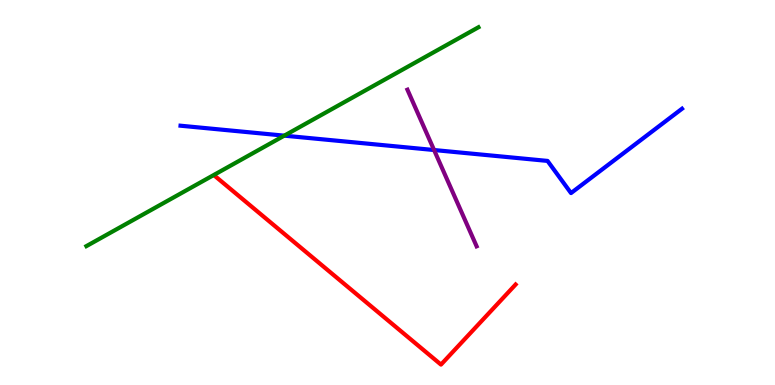[{'lines': ['blue', 'red'], 'intersections': []}, {'lines': ['green', 'red'], 'intersections': []}, {'lines': ['purple', 'red'], 'intersections': []}, {'lines': ['blue', 'green'], 'intersections': [{'x': 3.67, 'y': 6.48}]}, {'lines': ['blue', 'purple'], 'intersections': [{'x': 5.6, 'y': 6.1}]}, {'lines': ['green', 'purple'], 'intersections': []}]